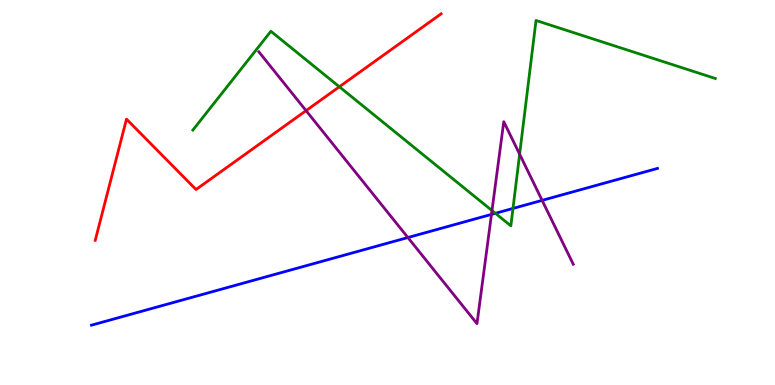[{'lines': ['blue', 'red'], 'intersections': []}, {'lines': ['green', 'red'], 'intersections': [{'x': 4.38, 'y': 7.75}]}, {'lines': ['purple', 'red'], 'intersections': [{'x': 3.95, 'y': 7.13}]}, {'lines': ['blue', 'green'], 'intersections': [{'x': 6.39, 'y': 4.46}, {'x': 6.62, 'y': 4.59}]}, {'lines': ['blue', 'purple'], 'intersections': [{'x': 5.26, 'y': 3.83}, {'x': 6.34, 'y': 4.43}, {'x': 7.0, 'y': 4.8}]}, {'lines': ['green', 'purple'], 'intersections': [{'x': 6.35, 'y': 4.53}, {'x': 6.7, 'y': 5.99}]}]